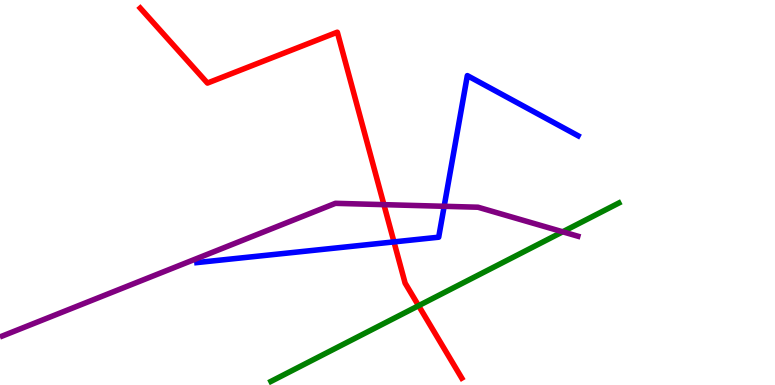[{'lines': ['blue', 'red'], 'intersections': [{'x': 5.08, 'y': 3.72}]}, {'lines': ['green', 'red'], 'intersections': [{'x': 5.4, 'y': 2.06}]}, {'lines': ['purple', 'red'], 'intersections': [{'x': 4.95, 'y': 4.68}]}, {'lines': ['blue', 'green'], 'intersections': []}, {'lines': ['blue', 'purple'], 'intersections': [{'x': 5.73, 'y': 4.64}]}, {'lines': ['green', 'purple'], 'intersections': [{'x': 7.26, 'y': 3.98}]}]